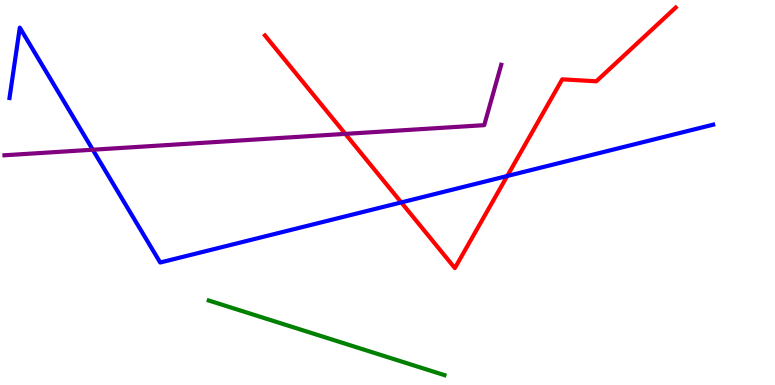[{'lines': ['blue', 'red'], 'intersections': [{'x': 5.18, 'y': 4.74}, {'x': 6.55, 'y': 5.43}]}, {'lines': ['green', 'red'], 'intersections': []}, {'lines': ['purple', 'red'], 'intersections': [{'x': 4.46, 'y': 6.52}]}, {'lines': ['blue', 'green'], 'intersections': []}, {'lines': ['blue', 'purple'], 'intersections': [{'x': 1.2, 'y': 6.11}]}, {'lines': ['green', 'purple'], 'intersections': []}]